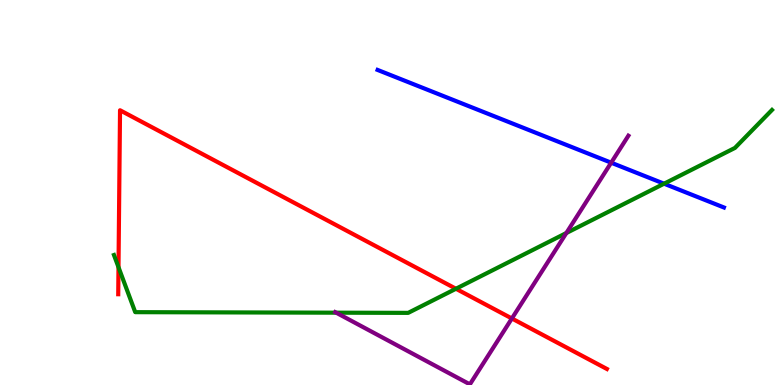[{'lines': ['blue', 'red'], 'intersections': []}, {'lines': ['green', 'red'], 'intersections': [{'x': 1.53, 'y': 3.06}, {'x': 5.88, 'y': 2.5}]}, {'lines': ['purple', 'red'], 'intersections': [{'x': 6.6, 'y': 1.73}]}, {'lines': ['blue', 'green'], 'intersections': [{'x': 8.57, 'y': 5.23}]}, {'lines': ['blue', 'purple'], 'intersections': [{'x': 7.89, 'y': 5.77}]}, {'lines': ['green', 'purple'], 'intersections': [{'x': 4.34, 'y': 1.88}, {'x': 7.31, 'y': 3.95}]}]